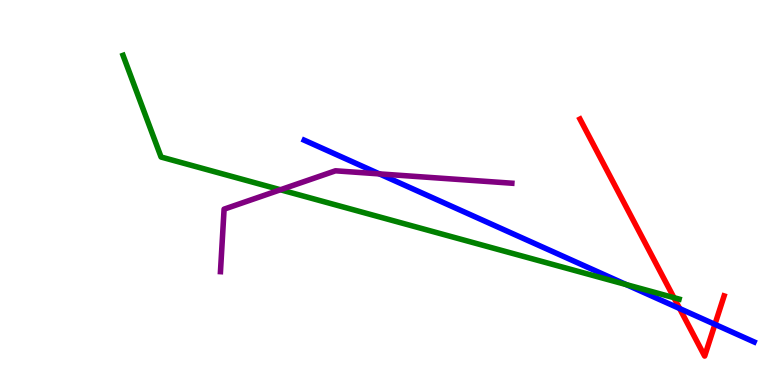[{'lines': ['blue', 'red'], 'intersections': [{'x': 8.77, 'y': 1.99}, {'x': 9.22, 'y': 1.58}]}, {'lines': ['green', 'red'], 'intersections': [{'x': 8.7, 'y': 2.27}]}, {'lines': ['purple', 'red'], 'intersections': []}, {'lines': ['blue', 'green'], 'intersections': [{'x': 8.08, 'y': 2.61}]}, {'lines': ['blue', 'purple'], 'intersections': [{'x': 4.9, 'y': 5.48}]}, {'lines': ['green', 'purple'], 'intersections': [{'x': 3.62, 'y': 5.07}]}]